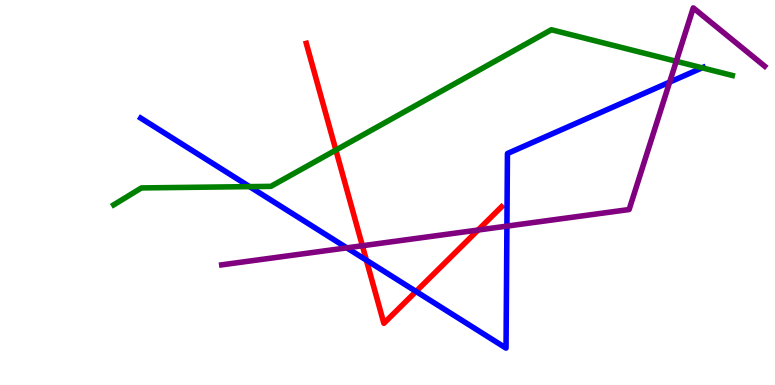[{'lines': ['blue', 'red'], 'intersections': [{'x': 4.73, 'y': 3.24}, {'x': 5.37, 'y': 2.43}]}, {'lines': ['green', 'red'], 'intersections': [{'x': 4.33, 'y': 6.1}]}, {'lines': ['purple', 'red'], 'intersections': [{'x': 4.68, 'y': 3.62}, {'x': 6.17, 'y': 4.02}]}, {'lines': ['blue', 'green'], 'intersections': [{'x': 3.22, 'y': 5.15}, {'x': 9.06, 'y': 8.24}]}, {'lines': ['blue', 'purple'], 'intersections': [{'x': 4.48, 'y': 3.56}, {'x': 6.54, 'y': 4.13}, {'x': 8.64, 'y': 7.87}]}, {'lines': ['green', 'purple'], 'intersections': [{'x': 8.73, 'y': 8.41}]}]